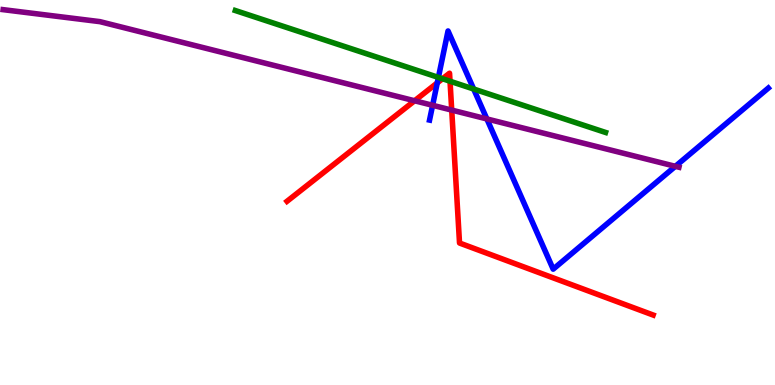[{'lines': ['blue', 'red'], 'intersections': [{'x': 5.64, 'y': 7.85}]}, {'lines': ['green', 'red'], 'intersections': [{'x': 5.71, 'y': 7.95}, {'x': 5.81, 'y': 7.89}]}, {'lines': ['purple', 'red'], 'intersections': [{'x': 5.35, 'y': 7.38}, {'x': 5.83, 'y': 7.14}]}, {'lines': ['blue', 'green'], 'intersections': [{'x': 5.66, 'y': 7.99}, {'x': 6.11, 'y': 7.69}]}, {'lines': ['blue', 'purple'], 'intersections': [{'x': 5.58, 'y': 7.27}, {'x': 6.28, 'y': 6.91}, {'x': 8.71, 'y': 5.68}]}, {'lines': ['green', 'purple'], 'intersections': []}]